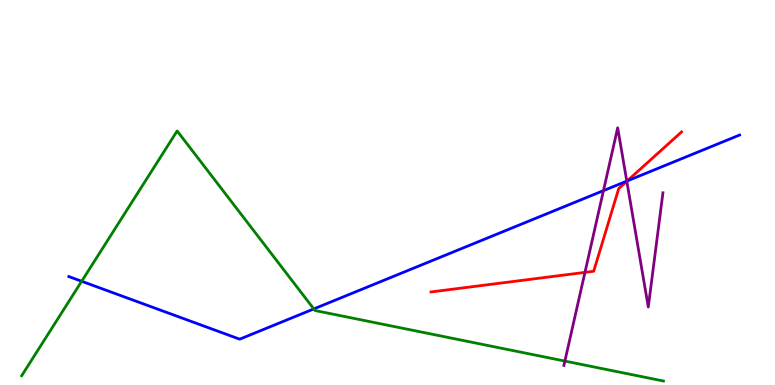[{'lines': ['blue', 'red'], 'intersections': [{'x': 8.09, 'y': 5.3}]}, {'lines': ['green', 'red'], 'intersections': []}, {'lines': ['purple', 'red'], 'intersections': [{'x': 7.55, 'y': 2.93}, {'x': 8.09, 'y': 5.29}]}, {'lines': ['blue', 'green'], 'intersections': [{'x': 1.05, 'y': 2.69}, {'x': 4.05, 'y': 1.98}]}, {'lines': ['blue', 'purple'], 'intersections': [{'x': 7.79, 'y': 5.05}, {'x': 8.09, 'y': 5.3}]}, {'lines': ['green', 'purple'], 'intersections': [{'x': 7.29, 'y': 0.621}]}]